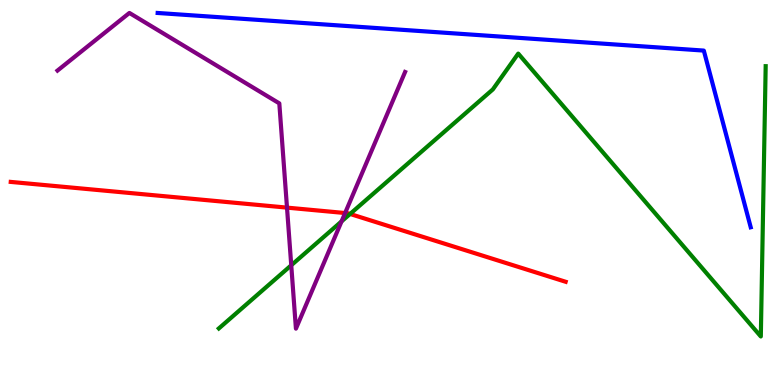[{'lines': ['blue', 'red'], 'intersections': []}, {'lines': ['green', 'red'], 'intersections': [{'x': 4.52, 'y': 4.44}]}, {'lines': ['purple', 'red'], 'intersections': [{'x': 3.7, 'y': 4.61}, {'x': 4.45, 'y': 4.47}]}, {'lines': ['blue', 'green'], 'intersections': []}, {'lines': ['blue', 'purple'], 'intersections': []}, {'lines': ['green', 'purple'], 'intersections': [{'x': 3.76, 'y': 3.11}, {'x': 4.41, 'y': 4.25}]}]